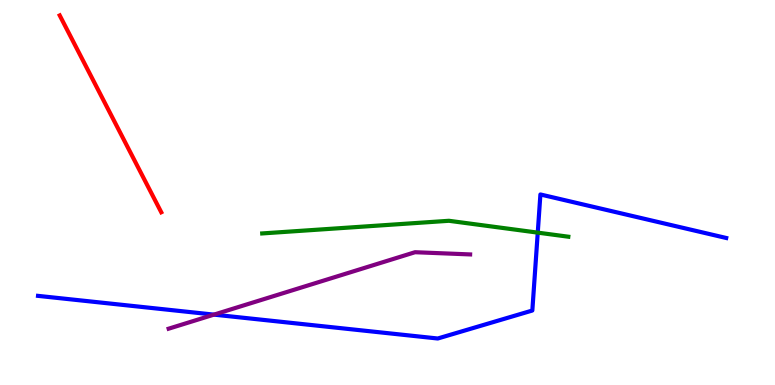[{'lines': ['blue', 'red'], 'intersections': []}, {'lines': ['green', 'red'], 'intersections': []}, {'lines': ['purple', 'red'], 'intersections': []}, {'lines': ['blue', 'green'], 'intersections': [{'x': 6.94, 'y': 3.96}]}, {'lines': ['blue', 'purple'], 'intersections': [{'x': 2.76, 'y': 1.83}]}, {'lines': ['green', 'purple'], 'intersections': []}]